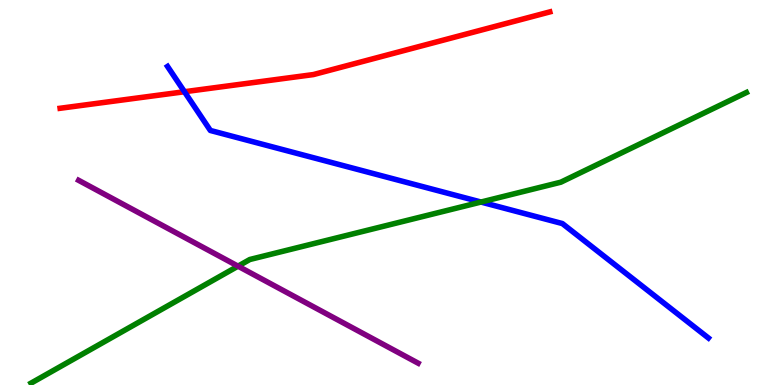[{'lines': ['blue', 'red'], 'intersections': [{'x': 2.38, 'y': 7.62}]}, {'lines': ['green', 'red'], 'intersections': []}, {'lines': ['purple', 'red'], 'intersections': []}, {'lines': ['blue', 'green'], 'intersections': [{'x': 6.21, 'y': 4.75}]}, {'lines': ['blue', 'purple'], 'intersections': []}, {'lines': ['green', 'purple'], 'intersections': [{'x': 3.07, 'y': 3.09}]}]